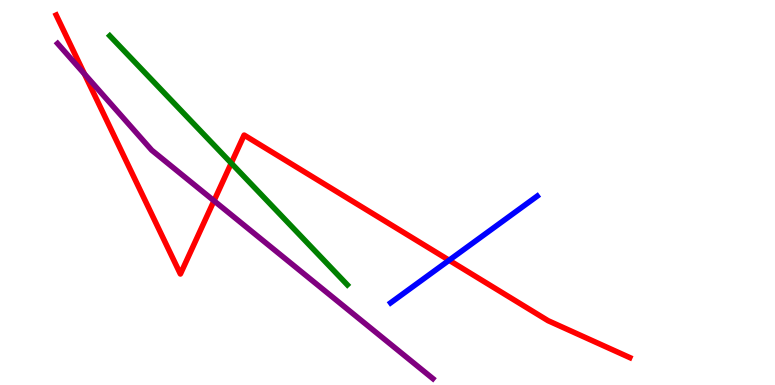[{'lines': ['blue', 'red'], 'intersections': [{'x': 5.79, 'y': 3.24}]}, {'lines': ['green', 'red'], 'intersections': [{'x': 2.98, 'y': 5.76}]}, {'lines': ['purple', 'red'], 'intersections': [{'x': 1.09, 'y': 8.08}, {'x': 2.76, 'y': 4.78}]}, {'lines': ['blue', 'green'], 'intersections': []}, {'lines': ['blue', 'purple'], 'intersections': []}, {'lines': ['green', 'purple'], 'intersections': []}]